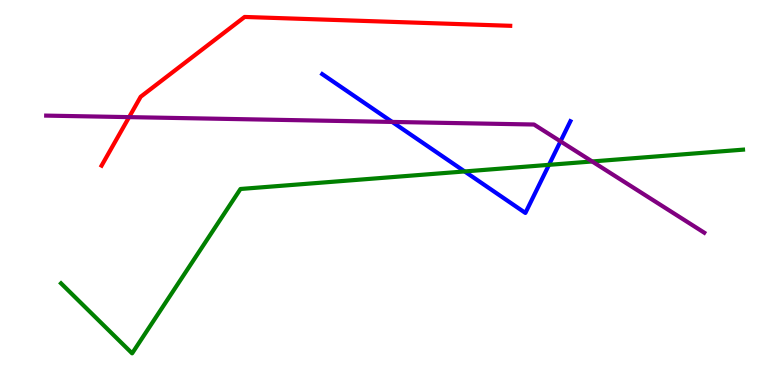[{'lines': ['blue', 'red'], 'intersections': []}, {'lines': ['green', 'red'], 'intersections': []}, {'lines': ['purple', 'red'], 'intersections': [{'x': 1.67, 'y': 6.96}]}, {'lines': ['blue', 'green'], 'intersections': [{'x': 6.0, 'y': 5.55}, {'x': 7.08, 'y': 5.72}]}, {'lines': ['blue', 'purple'], 'intersections': [{'x': 5.06, 'y': 6.83}, {'x': 7.23, 'y': 6.33}]}, {'lines': ['green', 'purple'], 'intersections': [{'x': 7.64, 'y': 5.81}]}]